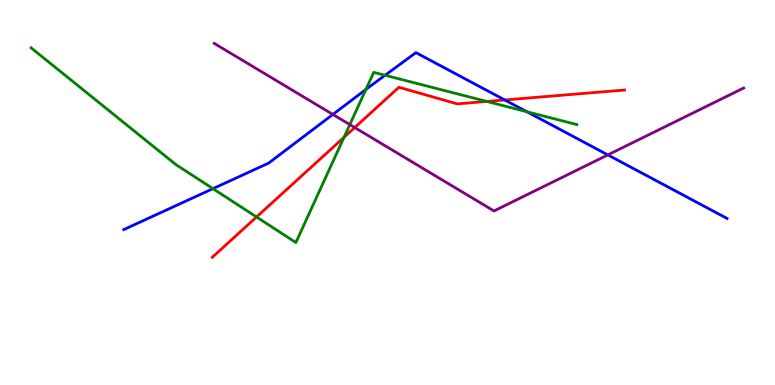[{'lines': ['blue', 'red'], 'intersections': [{'x': 6.51, 'y': 7.4}]}, {'lines': ['green', 'red'], 'intersections': [{'x': 3.31, 'y': 4.36}, {'x': 4.44, 'y': 6.43}, {'x': 6.28, 'y': 7.37}]}, {'lines': ['purple', 'red'], 'intersections': [{'x': 4.58, 'y': 6.69}]}, {'lines': ['blue', 'green'], 'intersections': [{'x': 2.75, 'y': 5.1}, {'x': 4.72, 'y': 7.68}, {'x': 4.97, 'y': 8.04}, {'x': 6.8, 'y': 7.1}]}, {'lines': ['blue', 'purple'], 'intersections': [{'x': 4.3, 'y': 7.03}, {'x': 7.84, 'y': 5.98}]}, {'lines': ['green', 'purple'], 'intersections': [{'x': 4.51, 'y': 6.76}]}]